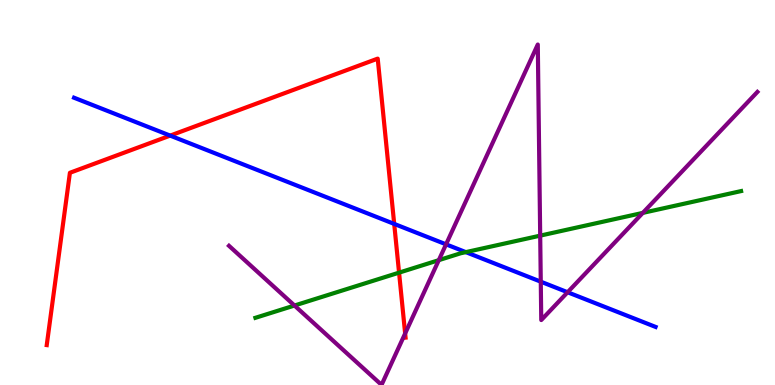[{'lines': ['blue', 'red'], 'intersections': [{'x': 2.2, 'y': 6.48}, {'x': 5.09, 'y': 4.18}]}, {'lines': ['green', 'red'], 'intersections': [{'x': 5.15, 'y': 2.92}]}, {'lines': ['purple', 'red'], 'intersections': [{'x': 5.23, 'y': 1.34}]}, {'lines': ['blue', 'green'], 'intersections': [{'x': 6.01, 'y': 3.45}]}, {'lines': ['blue', 'purple'], 'intersections': [{'x': 5.76, 'y': 3.65}, {'x': 6.98, 'y': 2.68}, {'x': 7.32, 'y': 2.41}]}, {'lines': ['green', 'purple'], 'intersections': [{'x': 3.8, 'y': 2.06}, {'x': 5.66, 'y': 3.24}, {'x': 6.97, 'y': 3.88}, {'x': 8.29, 'y': 4.47}]}]